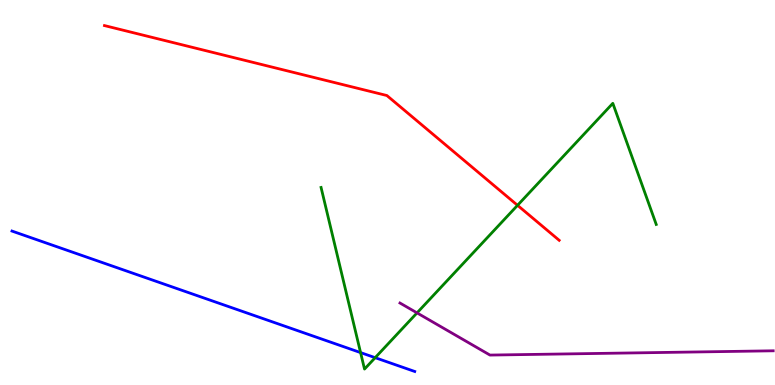[{'lines': ['blue', 'red'], 'intersections': []}, {'lines': ['green', 'red'], 'intersections': [{'x': 6.68, 'y': 4.67}]}, {'lines': ['purple', 'red'], 'intersections': []}, {'lines': ['blue', 'green'], 'intersections': [{'x': 4.65, 'y': 0.842}, {'x': 4.84, 'y': 0.71}]}, {'lines': ['blue', 'purple'], 'intersections': []}, {'lines': ['green', 'purple'], 'intersections': [{'x': 5.38, 'y': 1.87}]}]